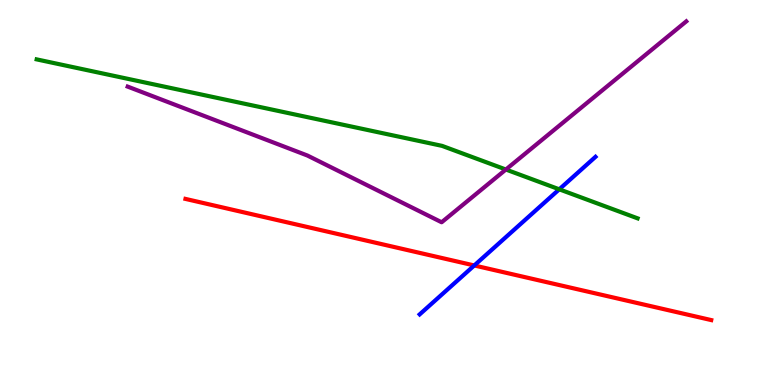[{'lines': ['blue', 'red'], 'intersections': [{'x': 6.12, 'y': 3.1}]}, {'lines': ['green', 'red'], 'intersections': []}, {'lines': ['purple', 'red'], 'intersections': []}, {'lines': ['blue', 'green'], 'intersections': [{'x': 7.22, 'y': 5.08}]}, {'lines': ['blue', 'purple'], 'intersections': []}, {'lines': ['green', 'purple'], 'intersections': [{'x': 6.53, 'y': 5.6}]}]